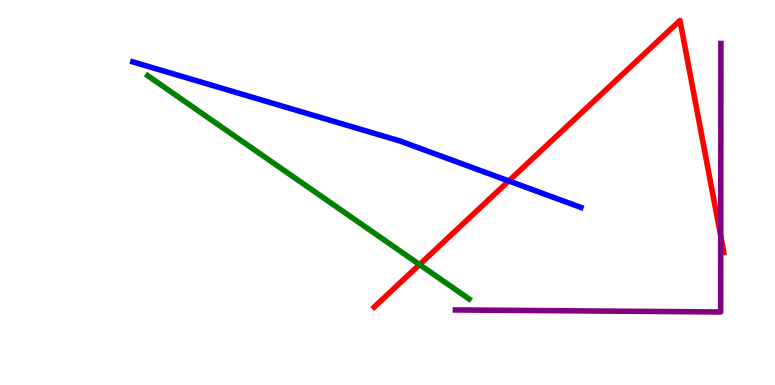[{'lines': ['blue', 'red'], 'intersections': [{'x': 6.56, 'y': 5.3}]}, {'lines': ['green', 'red'], 'intersections': [{'x': 5.41, 'y': 3.13}]}, {'lines': ['purple', 'red'], 'intersections': [{'x': 9.3, 'y': 3.87}]}, {'lines': ['blue', 'green'], 'intersections': []}, {'lines': ['blue', 'purple'], 'intersections': []}, {'lines': ['green', 'purple'], 'intersections': []}]